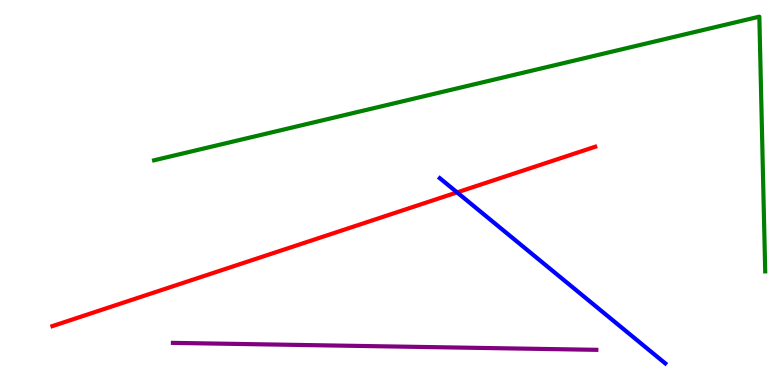[{'lines': ['blue', 'red'], 'intersections': [{'x': 5.9, 'y': 5.0}]}, {'lines': ['green', 'red'], 'intersections': []}, {'lines': ['purple', 'red'], 'intersections': []}, {'lines': ['blue', 'green'], 'intersections': []}, {'lines': ['blue', 'purple'], 'intersections': []}, {'lines': ['green', 'purple'], 'intersections': []}]